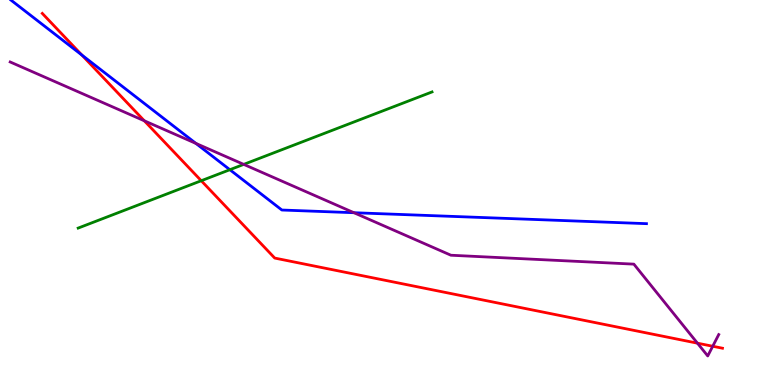[{'lines': ['blue', 'red'], 'intersections': [{'x': 1.06, 'y': 8.57}]}, {'lines': ['green', 'red'], 'intersections': [{'x': 2.6, 'y': 5.31}]}, {'lines': ['purple', 'red'], 'intersections': [{'x': 1.86, 'y': 6.86}, {'x': 9.0, 'y': 1.09}, {'x': 9.2, 'y': 1.01}]}, {'lines': ['blue', 'green'], 'intersections': [{'x': 2.97, 'y': 5.59}]}, {'lines': ['blue', 'purple'], 'intersections': [{'x': 2.53, 'y': 6.27}, {'x': 4.57, 'y': 4.47}]}, {'lines': ['green', 'purple'], 'intersections': [{'x': 3.14, 'y': 5.73}]}]